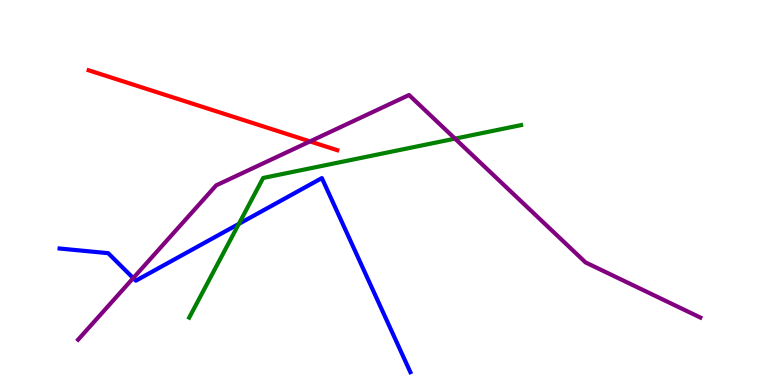[{'lines': ['blue', 'red'], 'intersections': []}, {'lines': ['green', 'red'], 'intersections': []}, {'lines': ['purple', 'red'], 'intersections': [{'x': 4.0, 'y': 6.33}]}, {'lines': ['blue', 'green'], 'intersections': [{'x': 3.08, 'y': 4.18}]}, {'lines': ['blue', 'purple'], 'intersections': [{'x': 1.72, 'y': 2.78}]}, {'lines': ['green', 'purple'], 'intersections': [{'x': 5.87, 'y': 6.4}]}]